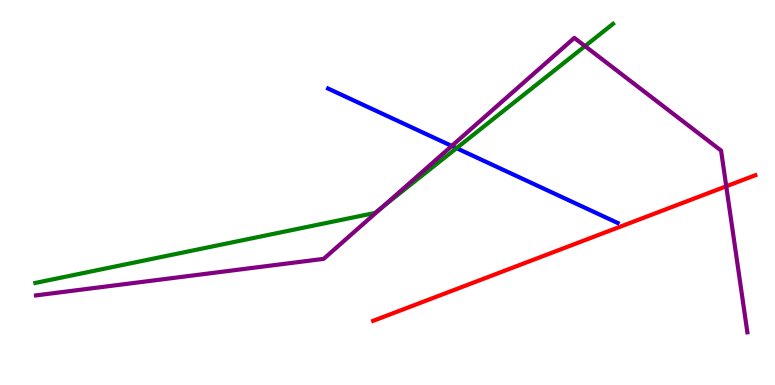[{'lines': ['blue', 'red'], 'intersections': []}, {'lines': ['green', 'red'], 'intersections': []}, {'lines': ['purple', 'red'], 'intersections': [{'x': 9.37, 'y': 5.16}]}, {'lines': ['blue', 'green'], 'intersections': [{'x': 5.89, 'y': 6.15}]}, {'lines': ['blue', 'purple'], 'intersections': [{'x': 5.83, 'y': 6.21}]}, {'lines': ['green', 'purple'], 'intersections': [{'x': 4.94, 'y': 4.63}, {'x': 7.55, 'y': 8.8}]}]